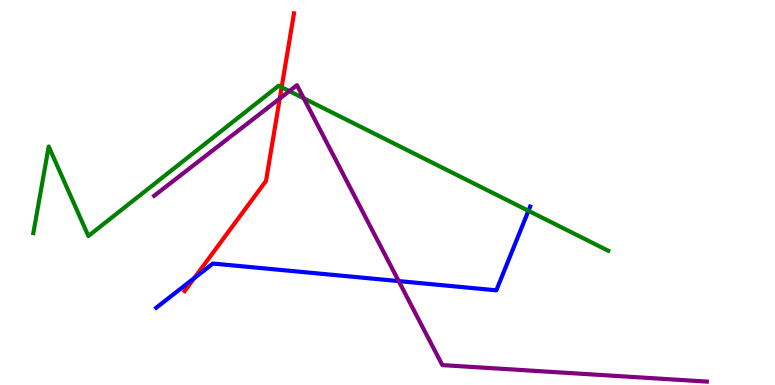[{'lines': ['blue', 'red'], 'intersections': [{'x': 2.51, 'y': 2.77}]}, {'lines': ['green', 'red'], 'intersections': [{'x': 3.63, 'y': 7.73}]}, {'lines': ['purple', 'red'], 'intersections': [{'x': 3.61, 'y': 7.44}]}, {'lines': ['blue', 'green'], 'intersections': [{'x': 6.82, 'y': 4.52}]}, {'lines': ['blue', 'purple'], 'intersections': [{'x': 5.14, 'y': 2.7}]}, {'lines': ['green', 'purple'], 'intersections': [{'x': 3.73, 'y': 7.63}, {'x': 3.92, 'y': 7.45}]}]